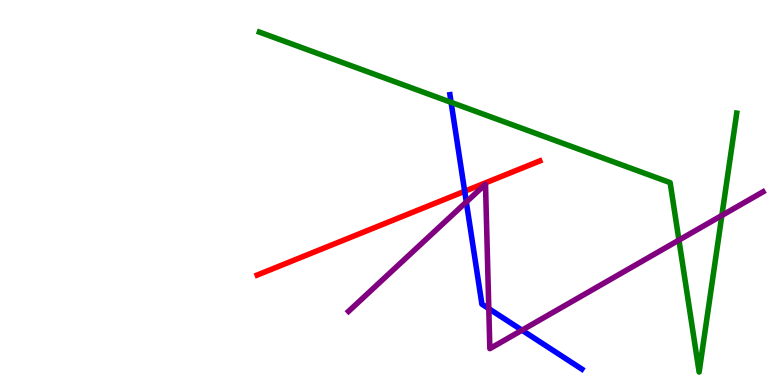[{'lines': ['blue', 'red'], 'intersections': [{'x': 6.0, 'y': 5.03}]}, {'lines': ['green', 'red'], 'intersections': []}, {'lines': ['purple', 'red'], 'intersections': []}, {'lines': ['blue', 'green'], 'intersections': [{'x': 5.82, 'y': 7.34}]}, {'lines': ['blue', 'purple'], 'intersections': [{'x': 6.02, 'y': 4.75}, {'x': 6.31, 'y': 1.98}, {'x': 6.74, 'y': 1.42}]}, {'lines': ['green', 'purple'], 'intersections': [{'x': 8.76, 'y': 3.76}, {'x': 9.31, 'y': 4.4}]}]